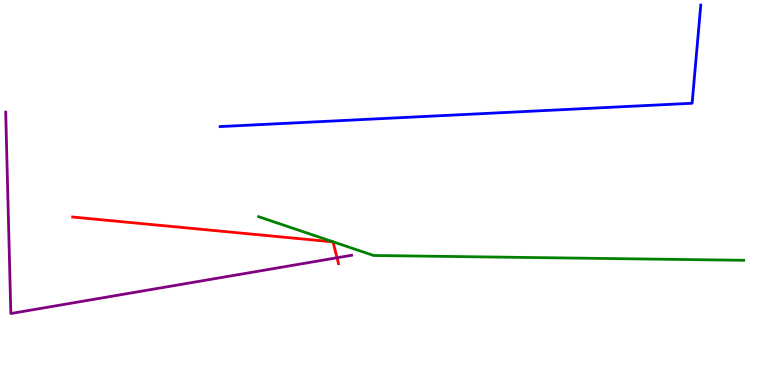[{'lines': ['blue', 'red'], 'intersections': []}, {'lines': ['green', 'red'], 'intersections': []}, {'lines': ['purple', 'red'], 'intersections': [{'x': 4.35, 'y': 3.31}]}, {'lines': ['blue', 'green'], 'intersections': []}, {'lines': ['blue', 'purple'], 'intersections': []}, {'lines': ['green', 'purple'], 'intersections': []}]